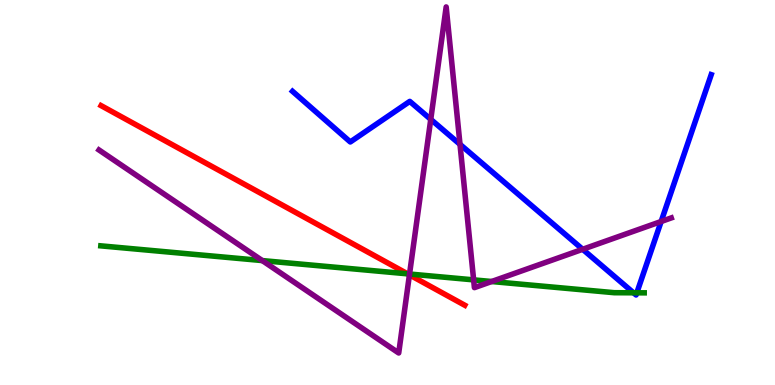[{'lines': ['blue', 'red'], 'intersections': []}, {'lines': ['green', 'red'], 'intersections': [{'x': 5.26, 'y': 2.89}]}, {'lines': ['purple', 'red'], 'intersections': [{'x': 5.28, 'y': 2.86}]}, {'lines': ['blue', 'green'], 'intersections': [{'x': 8.17, 'y': 2.4}, {'x': 8.22, 'y': 2.39}]}, {'lines': ['blue', 'purple'], 'intersections': [{'x': 5.56, 'y': 6.9}, {'x': 5.94, 'y': 6.25}, {'x': 7.52, 'y': 3.52}, {'x': 8.53, 'y': 4.25}]}, {'lines': ['green', 'purple'], 'intersections': [{'x': 3.38, 'y': 3.23}, {'x': 5.28, 'y': 2.88}, {'x': 6.11, 'y': 2.73}, {'x': 6.34, 'y': 2.69}]}]